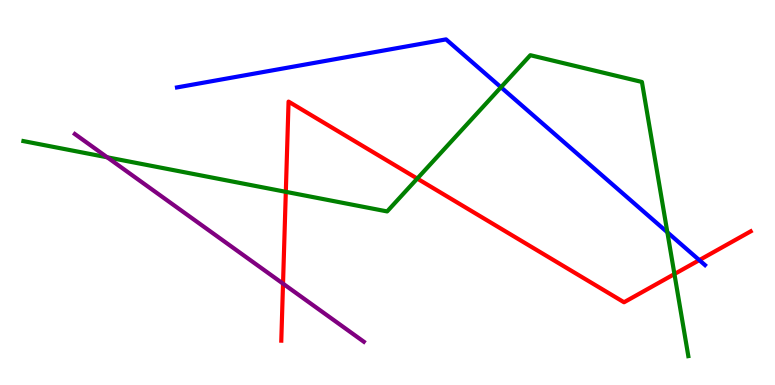[{'lines': ['blue', 'red'], 'intersections': [{'x': 9.02, 'y': 3.24}]}, {'lines': ['green', 'red'], 'intersections': [{'x': 3.69, 'y': 5.02}, {'x': 5.38, 'y': 5.36}, {'x': 8.7, 'y': 2.88}]}, {'lines': ['purple', 'red'], 'intersections': [{'x': 3.65, 'y': 2.63}]}, {'lines': ['blue', 'green'], 'intersections': [{'x': 6.46, 'y': 7.73}, {'x': 8.61, 'y': 3.97}]}, {'lines': ['blue', 'purple'], 'intersections': []}, {'lines': ['green', 'purple'], 'intersections': [{'x': 1.38, 'y': 5.91}]}]